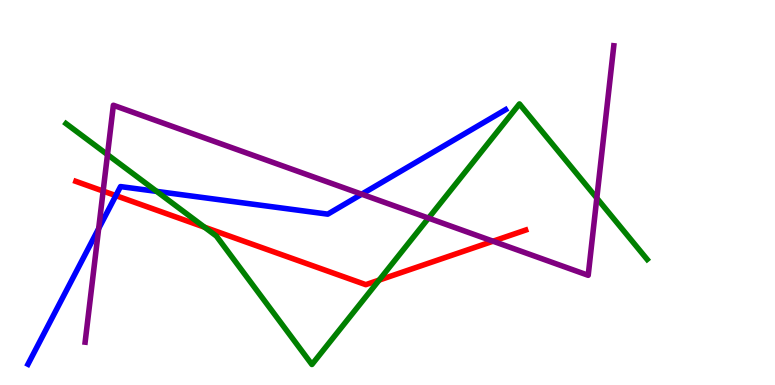[{'lines': ['blue', 'red'], 'intersections': [{'x': 1.49, 'y': 4.92}]}, {'lines': ['green', 'red'], 'intersections': [{'x': 2.64, 'y': 4.1}, {'x': 4.89, 'y': 2.72}]}, {'lines': ['purple', 'red'], 'intersections': [{'x': 1.33, 'y': 5.04}, {'x': 6.36, 'y': 3.73}]}, {'lines': ['blue', 'green'], 'intersections': [{'x': 2.02, 'y': 5.03}]}, {'lines': ['blue', 'purple'], 'intersections': [{'x': 1.27, 'y': 4.06}, {'x': 4.67, 'y': 4.96}]}, {'lines': ['green', 'purple'], 'intersections': [{'x': 1.39, 'y': 5.98}, {'x': 5.53, 'y': 4.33}, {'x': 7.7, 'y': 4.85}]}]